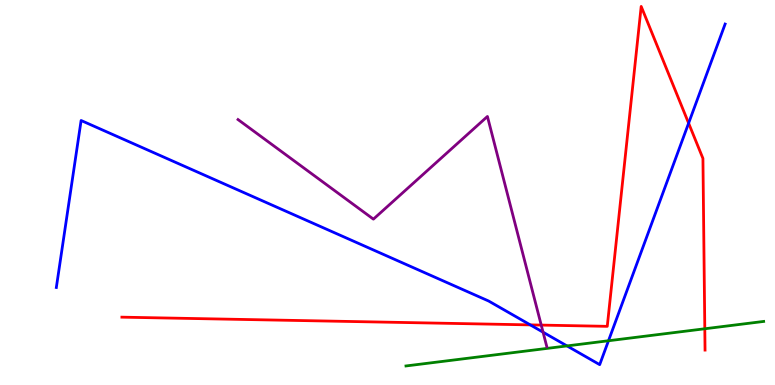[{'lines': ['blue', 'red'], 'intersections': [{'x': 6.84, 'y': 1.56}, {'x': 8.89, 'y': 6.8}]}, {'lines': ['green', 'red'], 'intersections': [{'x': 9.09, 'y': 1.46}]}, {'lines': ['purple', 'red'], 'intersections': [{'x': 6.98, 'y': 1.56}]}, {'lines': ['blue', 'green'], 'intersections': [{'x': 7.32, 'y': 1.02}, {'x': 7.85, 'y': 1.15}]}, {'lines': ['blue', 'purple'], 'intersections': [{'x': 7.01, 'y': 1.37}]}, {'lines': ['green', 'purple'], 'intersections': []}]